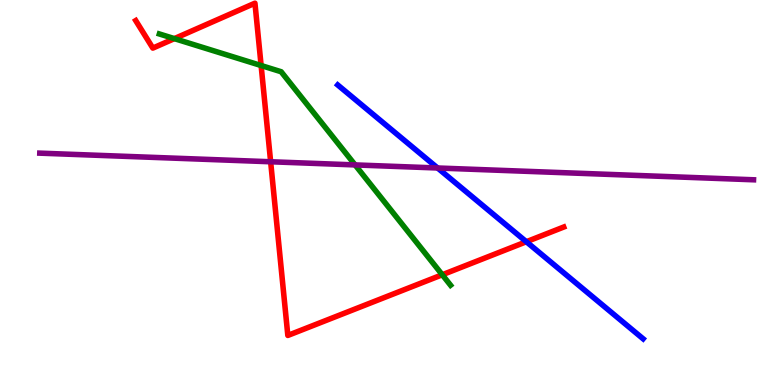[{'lines': ['blue', 'red'], 'intersections': [{'x': 6.79, 'y': 3.72}]}, {'lines': ['green', 'red'], 'intersections': [{'x': 2.25, 'y': 9.0}, {'x': 3.37, 'y': 8.3}, {'x': 5.71, 'y': 2.86}]}, {'lines': ['purple', 'red'], 'intersections': [{'x': 3.49, 'y': 5.8}]}, {'lines': ['blue', 'green'], 'intersections': []}, {'lines': ['blue', 'purple'], 'intersections': [{'x': 5.65, 'y': 5.64}]}, {'lines': ['green', 'purple'], 'intersections': [{'x': 4.58, 'y': 5.72}]}]